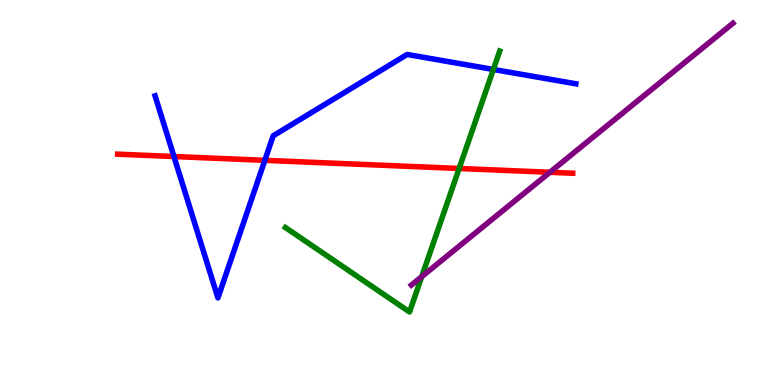[{'lines': ['blue', 'red'], 'intersections': [{'x': 2.24, 'y': 5.93}, {'x': 3.42, 'y': 5.84}]}, {'lines': ['green', 'red'], 'intersections': [{'x': 5.92, 'y': 5.62}]}, {'lines': ['purple', 'red'], 'intersections': [{'x': 7.1, 'y': 5.53}]}, {'lines': ['blue', 'green'], 'intersections': [{'x': 6.37, 'y': 8.2}]}, {'lines': ['blue', 'purple'], 'intersections': []}, {'lines': ['green', 'purple'], 'intersections': [{'x': 5.44, 'y': 2.81}]}]